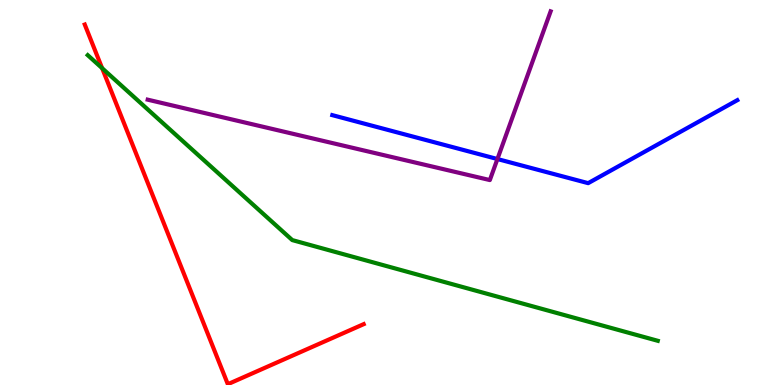[{'lines': ['blue', 'red'], 'intersections': []}, {'lines': ['green', 'red'], 'intersections': [{'x': 1.32, 'y': 8.23}]}, {'lines': ['purple', 'red'], 'intersections': []}, {'lines': ['blue', 'green'], 'intersections': []}, {'lines': ['blue', 'purple'], 'intersections': [{'x': 6.42, 'y': 5.87}]}, {'lines': ['green', 'purple'], 'intersections': []}]